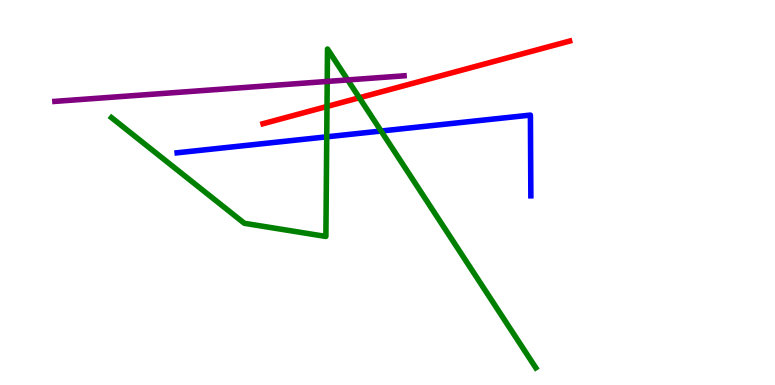[{'lines': ['blue', 'red'], 'intersections': []}, {'lines': ['green', 'red'], 'intersections': [{'x': 4.22, 'y': 7.23}, {'x': 4.64, 'y': 7.46}]}, {'lines': ['purple', 'red'], 'intersections': []}, {'lines': ['blue', 'green'], 'intersections': [{'x': 4.22, 'y': 6.45}, {'x': 4.92, 'y': 6.6}]}, {'lines': ['blue', 'purple'], 'intersections': []}, {'lines': ['green', 'purple'], 'intersections': [{'x': 4.22, 'y': 7.88}, {'x': 4.49, 'y': 7.92}]}]